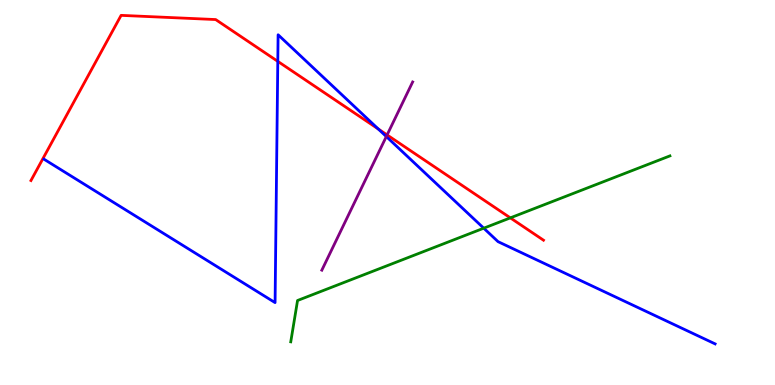[{'lines': ['blue', 'red'], 'intersections': [{'x': 3.58, 'y': 8.41}, {'x': 4.88, 'y': 6.65}]}, {'lines': ['green', 'red'], 'intersections': [{'x': 6.58, 'y': 4.34}]}, {'lines': ['purple', 'red'], 'intersections': [{'x': 4.99, 'y': 6.5}]}, {'lines': ['blue', 'green'], 'intersections': [{'x': 6.24, 'y': 4.07}]}, {'lines': ['blue', 'purple'], 'intersections': [{'x': 4.98, 'y': 6.45}]}, {'lines': ['green', 'purple'], 'intersections': []}]